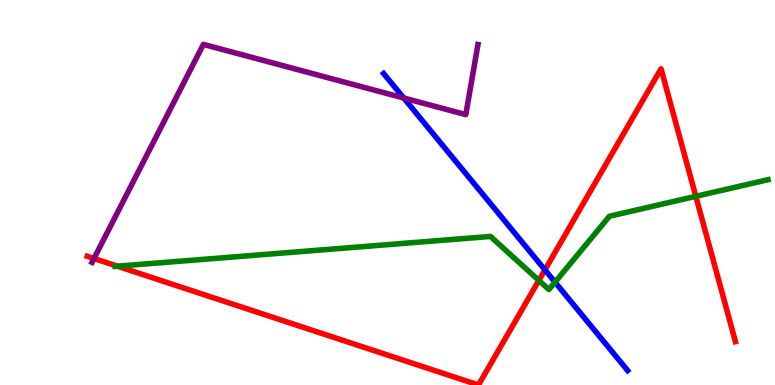[{'lines': ['blue', 'red'], 'intersections': [{'x': 7.03, 'y': 2.99}]}, {'lines': ['green', 'red'], 'intersections': [{'x': 1.52, 'y': 3.09}, {'x': 6.95, 'y': 2.72}, {'x': 8.98, 'y': 4.9}]}, {'lines': ['purple', 'red'], 'intersections': [{'x': 1.21, 'y': 3.29}]}, {'lines': ['blue', 'green'], 'intersections': [{'x': 7.16, 'y': 2.67}]}, {'lines': ['blue', 'purple'], 'intersections': [{'x': 5.21, 'y': 7.45}]}, {'lines': ['green', 'purple'], 'intersections': []}]